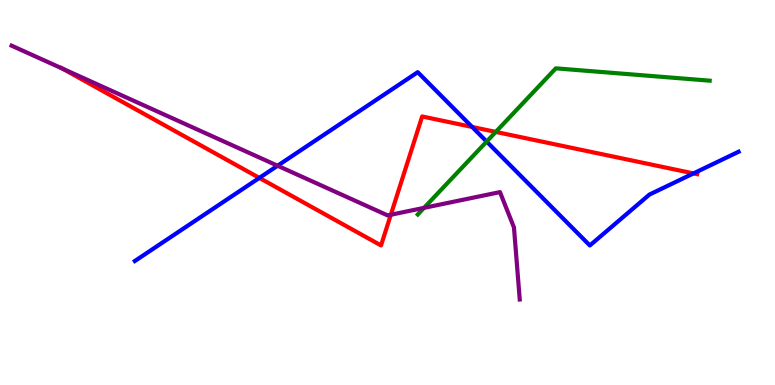[{'lines': ['blue', 'red'], 'intersections': [{'x': 3.35, 'y': 5.38}, {'x': 6.09, 'y': 6.7}, {'x': 8.95, 'y': 5.5}]}, {'lines': ['green', 'red'], 'intersections': [{'x': 6.4, 'y': 6.57}]}, {'lines': ['purple', 'red'], 'intersections': [{'x': 0.808, 'y': 8.22}, {'x': 5.04, 'y': 4.42}]}, {'lines': ['blue', 'green'], 'intersections': [{'x': 6.28, 'y': 6.32}]}, {'lines': ['blue', 'purple'], 'intersections': [{'x': 3.58, 'y': 5.7}]}, {'lines': ['green', 'purple'], 'intersections': [{'x': 5.47, 'y': 4.6}]}]